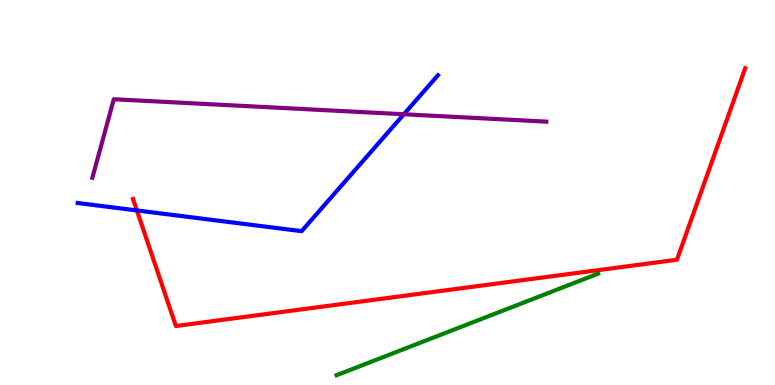[{'lines': ['blue', 'red'], 'intersections': [{'x': 1.77, 'y': 4.53}]}, {'lines': ['green', 'red'], 'intersections': []}, {'lines': ['purple', 'red'], 'intersections': []}, {'lines': ['blue', 'green'], 'intersections': []}, {'lines': ['blue', 'purple'], 'intersections': [{'x': 5.21, 'y': 7.03}]}, {'lines': ['green', 'purple'], 'intersections': []}]